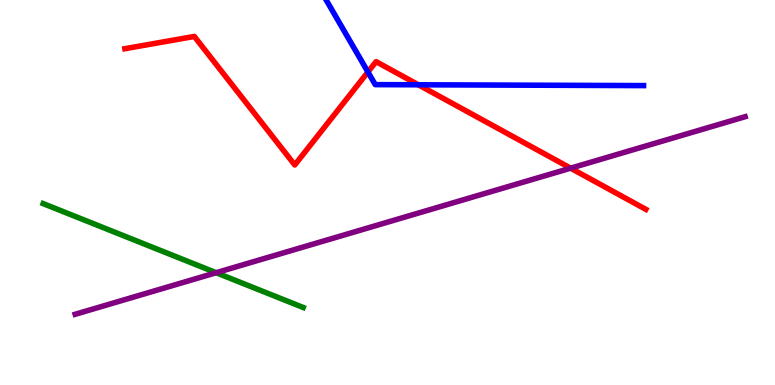[{'lines': ['blue', 'red'], 'intersections': [{'x': 4.75, 'y': 8.13}, {'x': 5.4, 'y': 7.8}]}, {'lines': ['green', 'red'], 'intersections': []}, {'lines': ['purple', 'red'], 'intersections': [{'x': 7.36, 'y': 5.63}]}, {'lines': ['blue', 'green'], 'intersections': []}, {'lines': ['blue', 'purple'], 'intersections': []}, {'lines': ['green', 'purple'], 'intersections': [{'x': 2.79, 'y': 2.92}]}]